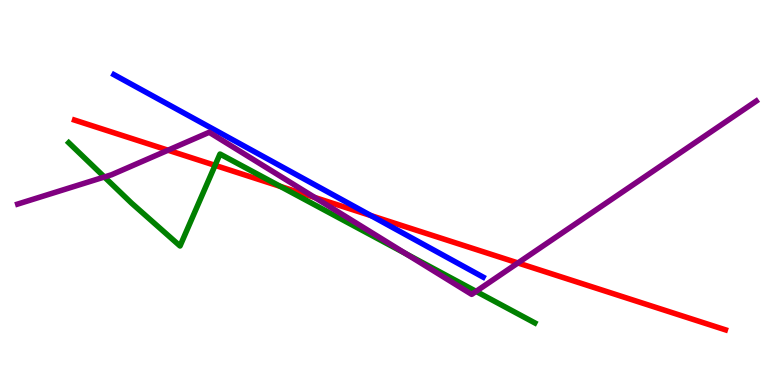[{'lines': ['blue', 'red'], 'intersections': [{'x': 4.79, 'y': 4.4}]}, {'lines': ['green', 'red'], 'intersections': [{'x': 2.78, 'y': 5.7}, {'x': 3.62, 'y': 5.16}]}, {'lines': ['purple', 'red'], 'intersections': [{'x': 2.17, 'y': 6.1}, {'x': 4.06, 'y': 4.87}, {'x': 6.68, 'y': 3.17}]}, {'lines': ['blue', 'green'], 'intersections': []}, {'lines': ['blue', 'purple'], 'intersections': []}, {'lines': ['green', 'purple'], 'intersections': [{'x': 1.35, 'y': 5.4}, {'x': 5.24, 'y': 3.41}, {'x': 6.14, 'y': 2.43}]}]